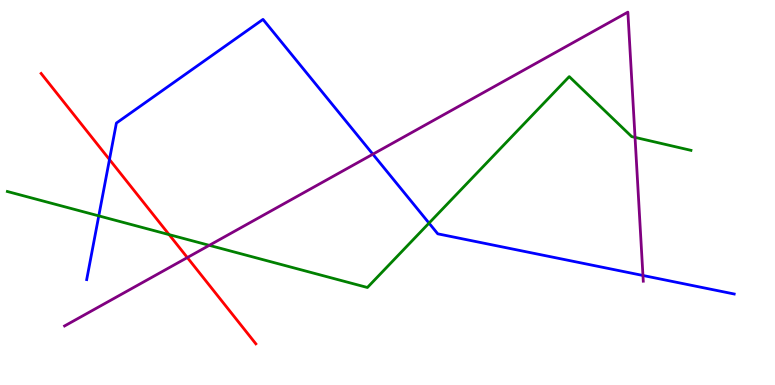[{'lines': ['blue', 'red'], 'intersections': [{'x': 1.41, 'y': 5.86}]}, {'lines': ['green', 'red'], 'intersections': [{'x': 2.18, 'y': 3.91}]}, {'lines': ['purple', 'red'], 'intersections': [{'x': 2.42, 'y': 3.31}]}, {'lines': ['blue', 'green'], 'intersections': [{'x': 1.27, 'y': 4.39}, {'x': 5.54, 'y': 4.2}]}, {'lines': ['blue', 'purple'], 'intersections': [{'x': 4.81, 'y': 5.99}, {'x': 8.3, 'y': 2.84}]}, {'lines': ['green', 'purple'], 'intersections': [{'x': 2.7, 'y': 3.63}, {'x': 8.19, 'y': 6.43}]}]